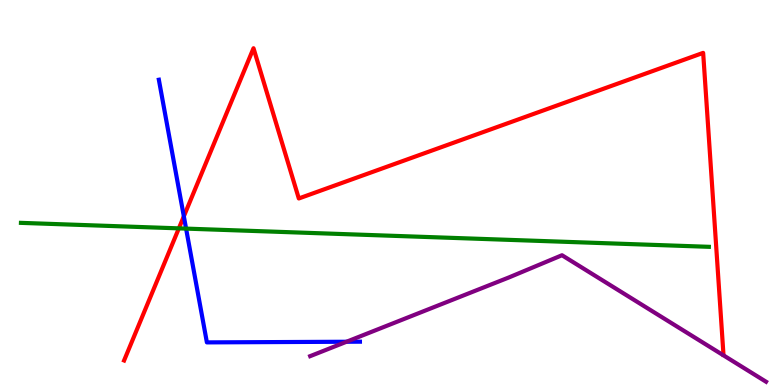[{'lines': ['blue', 'red'], 'intersections': [{'x': 2.37, 'y': 4.38}]}, {'lines': ['green', 'red'], 'intersections': [{'x': 2.31, 'y': 4.07}]}, {'lines': ['purple', 'red'], 'intersections': []}, {'lines': ['blue', 'green'], 'intersections': [{'x': 2.4, 'y': 4.06}]}, {'lines': ['blue', 'purple'], 'intersections': [{'x': 4.47, 'y': 1.12}]}, {'lines': ['green', 'purple'], 'intersections': []}]